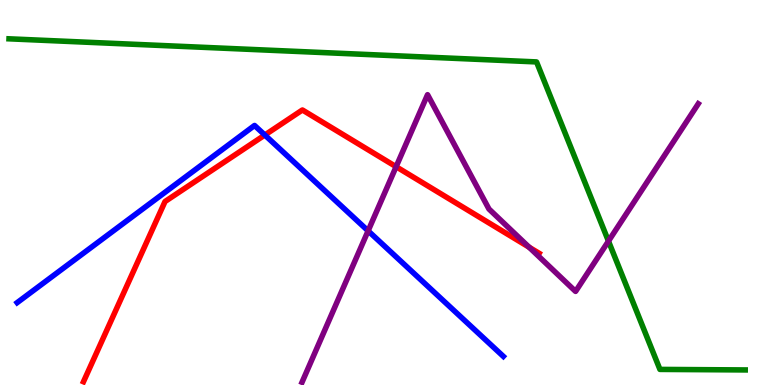[{'lines': ['blue', 'red'], 'intersections': [{'x': 3.42, 'y': 6.49}]}, {'lines': ['green', 'red'], 'intersections': []}, {'lines': ['purple', 'red'], 'intersections': [{'x': 5.11, 'y': 5.67}, {'x': 6.83, 'y': 3.58}]}, {'lines': ['blue', 'green'], 'intersections': []}, {'lines': ['blue', 'purple'], 'intersections': [{'x': 4.75, 'y': 4.0}]}, {'lines': ['green', 'purple'], 'intersections': [{'x': 7.85, 'y': 3.74}]}]